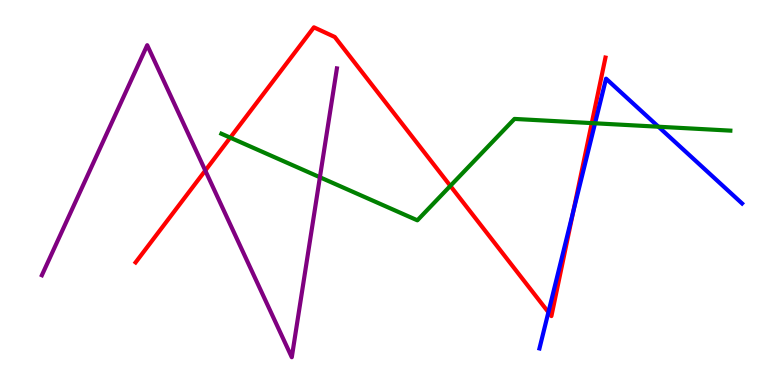[{'lines': ['blue', 'red'], 'intersections': [{'x': 7.08, 'y': 1.89}, {'x': 7.4, 'y': 4.51}]}, {'lines': ['green', 'red'], 'intersections': [{'x': 2.97, 'y': 6.42}, {'x': 5.81, 'y': 5.17}, {'x': 7.64, 'y': 6.8}]}, {'lines': ['purple', 'red'], 'intersections': [{'x': 2.65, 'y': 5.57}]}, {'lines': ['blue', 'green'], 'intersections': [{'x': 7.68, 'y': 6.8}, {'x': 8.5, 'y': 6.71}]}, {'lines': ['blue', 'purple'], 'intersections': []}, {'lines': ['green', 'purple'], 'intersections': [{'x': 4.13, 'y': 5.4}]}]